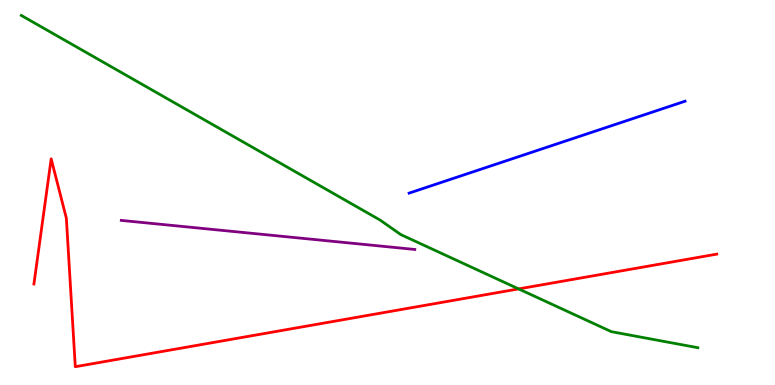[{'lines': ['blue', 'red'], 'intersections': []}, {'lines': ['green', 'red'], 'intersections': [{'x': 6.69, 'y': 2.5}]}, {'lines': ['purple', 'red'], 'intersections': []}, {'lines': ['blue', 'green'], 'intersections': []}, {'lines': ['blue', 'purple'], 'intersections': []}, {'lines': ['green', 'purple'], 'intersections': []}]